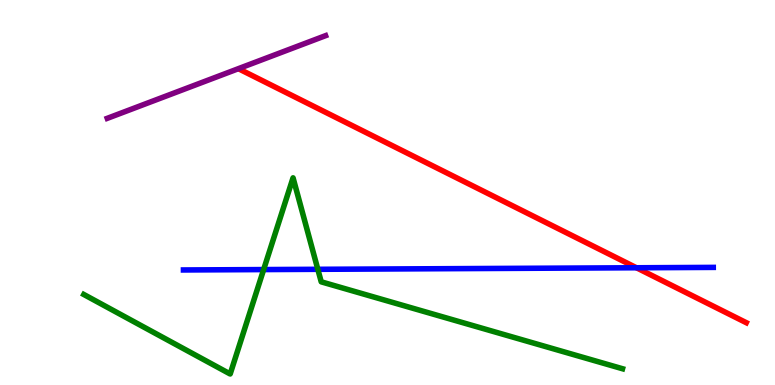[{'lines': ['blue', 'red'], 'intersections': [{'x': 8.21, 'y': 3.05}]}, {'lines': ['green', 'red'], 'intersections': []}, {'lines': ['purple', 'red'], 'intersections': []}, {'lines': ['blue', 'green'], 'intersections': [{'x': 3.4, 'y': 3.0}, {'x': 4.1, 'y': 3.0}]}, {'lines': ['blue', 'purple'], 'intersections': []}, {'lines': ['green', 'purple'], 'intersections': []}]